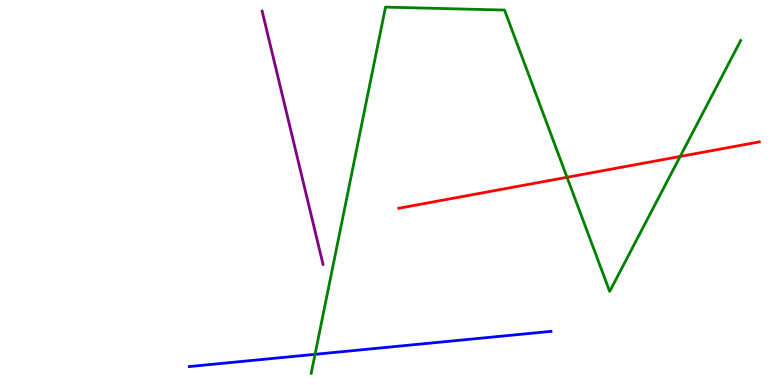[{'lines': ['blue', 'red'], 'intersections': []}, {'lines': ['green', 'red'], 'intersections': [{'x': 7.32, 'y': 5.4}, {'x': 8.78, 'y': 5.94}]}, {'lines': ['purple', 'red'], 'intersections': []}, {'lines': ['blue', 'green'], 'intersections': [{'x': 4.07, 'y': 0.797}]}, {'lines': ['blue', 'purple'], 'intersections': []}, {'lines': ['green', 'purple'], 'intersections': []}]